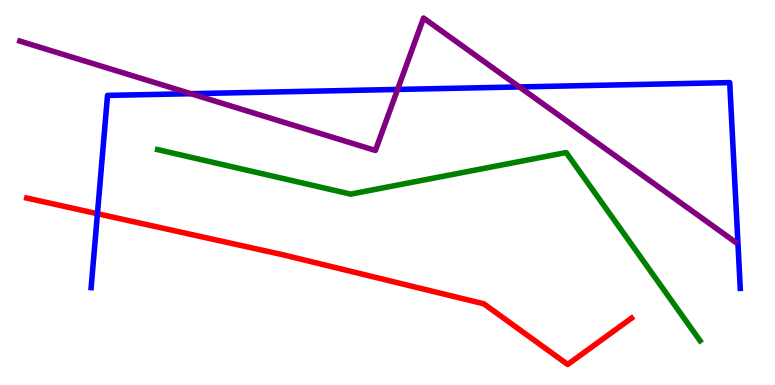[{'lines': ['blue', 'red'], 'intersections': [{'x': 1.26, 'y': 4.45}]}, {'lines': ['green', 'red'], 'intersections': []}, {'lines': ['purple', 'red'], 'intersections': []}, {'lines': ['blue', 'green'], 'intersections': []}, {'lines': ['blue', 'purple'], 'intersections': [{'x': 2.46, 'y': 7.57}, {'x': 5.13, 'y': 7.68}, {'x': 6.7, 'y': 7.74}]}, {'lines': ['green', 'purple'], 'intersections': []}]